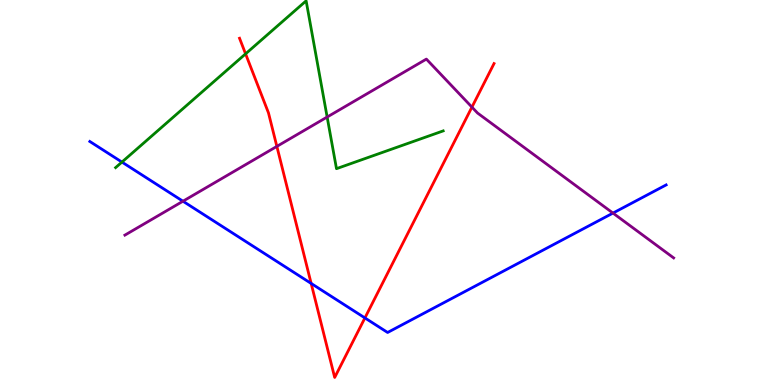[{'lines': ['blue', 'red'], 'intersections': [{'x': 4.01, 'y': 2.64}, {'x': 4.71, 'y': 1.74}]}, {'lines': ['green', 'red'], 'intersections': [{'x': 3.17, 'y': 8.6}]}, {'lines': ['purple', 'red'], 'intersections': [{'x': 3.57, 'y': 6.2}, {'x': 6.09, 'y': 7.22}]}, {'lines': ['blue', 'green'], 'intersections': [{'x': 1.57, 'y': 5.79}]}, {'lines': ['blue', 'purple'], 'intersections': [{'x': 2.36, 'y': 4.77}, {'x': 7.91, 'y': 4.47}]}, {'lines': ['green', 'purple'], 'intersections': [{'x': 4.22, 'y': 6.96}]}]